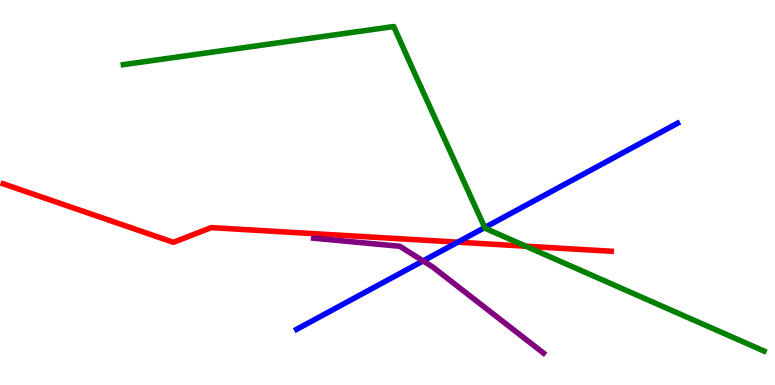[{'lines': ['blue', 'red'], 'intersections': [{'x': 5.91, 'y': 3.71}]}, {'lines': ['green', 'red'], 'intersections': [{'x': 6.79, 'y': 3.61}]}, {'lines': ['purple', 'red'], 'intersections': []}, {'lines': ['blue', 'green'], 'intersections': [{'x': 6.26, 'y': 4.09}]}, {'lines': ['blue', 'purple'], 'intersections': [{'x': 5.46, 'y': 3.22}]}, {'lines': ['green', 'purple'], 'intersections': []}]